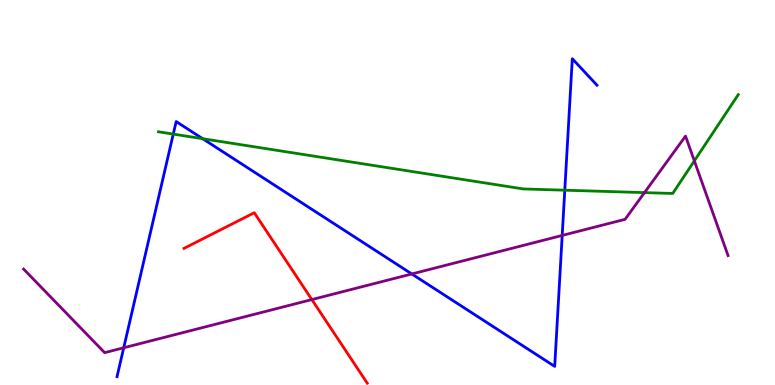[{'lines': ['blue', 'red'], 'intersections': []}, {'lines': ['green', 'red'], 'intersections': []}, {'lines': ['purple', 'red'], 'intersections': [{'x': 4.02, 'y': 2.22}]}, {'lines': ['blue', 'green'], 'intersections': [{'x': 2.24, 'y': 6.52}, {'x': 2.62, 'y': 6.4}, {'x': 7.29, 'y': 5.06}]}, {'lines': ['blue', 'purple'], 'intersections': [{'x': 1.6, 'y': 0.967}, {'x': 5.31, 'y': 2.88}, {'x': 7.25, 'y': 3.88}]}, {'lines': ['green', 'purple'], 'intersections': [{'x': 8.32, 'y': 5.0}, {'x': 8.96, 'y': 5.82}]}]